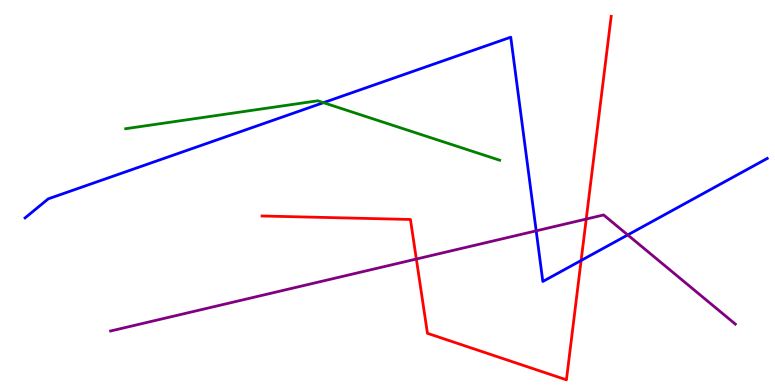[{'lines': ['blue', 'red'], 'intersections': [{'x': 7.5, 'y': 3.23}]}, {'lines': ['green', 'red'], 'intersections': []}, {'lines': ['purple', 'red'], 'intersections': [{'x': 5.37, 'y': 3.27}, {'x': 7.56, 'y': 4.31}]}, {'lines': ['blue', 'green'], 'intersections': [{'x': 4.17, 'y': 7.33}]}, {'lines': ['blue', 'purple'], 'intersections': [{'x': 6.92, 'y': 4.0}, {'x': 8.1, 'y': 3.9}]}, {'lines': ['green', 'purple'], 'intersections': []}]